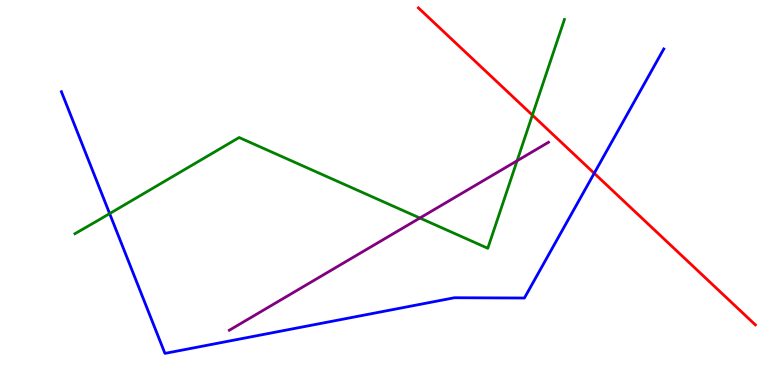[{'lines': ['blue', 'red'], 'intersections': [{'x': 7.67, 'y': 5.5}]}, {'lines': ['green', 'red'], 'intersections': [{'x': 6.87, 'y': 7.01}]}, {'lines': ['purple', 'red'], 'intersections': []}, {'lines': ['blue', 'green'], 'intersections': [{'x': 1.41, 'y': 4.45}]}, {'lines': ['blue', 'purple'], 'intersections': []}, {'lines': ['green', 'purple'], 'intersections': [{'x': 5.42, 'y': 4.34}, {'x': 6.67, 'y': 5.82}]}]